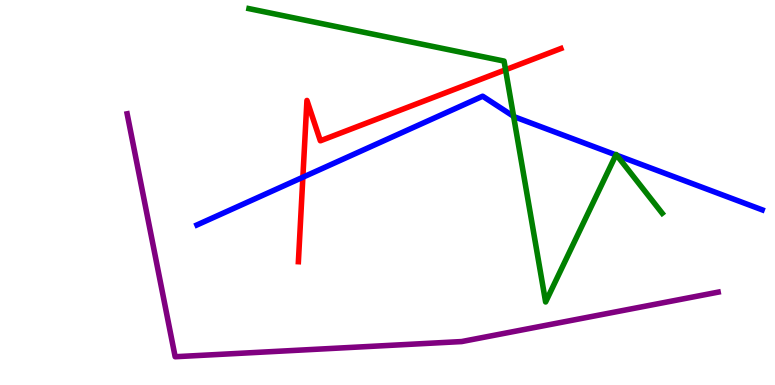[{'lines': ['blue', 'red'], 'intersections': [{'x': 3.91, 'y': 5.4}]}, {'lines': ['green', 'red'], 'intersections': [{'x': 6.52, 'y': 8.19}]}, {'lines': ['purple', 'red'], 'intersections': []}, {'lines': ['blue', 'green'], 'intersections': [{'x': 6.63, 'y': 6.98}, {'x': 7.95, 'y': 5.98}, {'x': 7.96, 'y': 5.97}]}, {'lines': ['blue', 'purple'], 'intersections': []}, {'lines': ['green', 'purple'], 'intersections': []}]